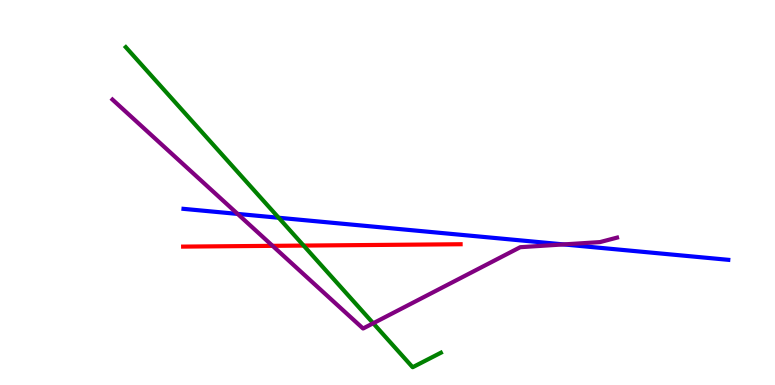[{'lines': ['blue', 'red'], 'intersections': []}, {'lines': ['green', 'red'], 'intersections': [{'x': 3.92, 'y': 3.62}]}, {'lines': ['purple', 'red'], 'intersections': [{'x': 3.52, 'y': 3.61}]}, {'lines': ['blue', 'green'], 'intersections': [{'x': 3.6, 'y': 4.34}]}, {'lines': ['blue', 'purple'], 'intersections': [{'x': 3.07, 'y': 4.44}, {'x': 7.27, 'y': 3.65}]}, {'lines': ['green', 'purple'], 'intersections': [{'x': 4.82, 'y': 1.6}]}]